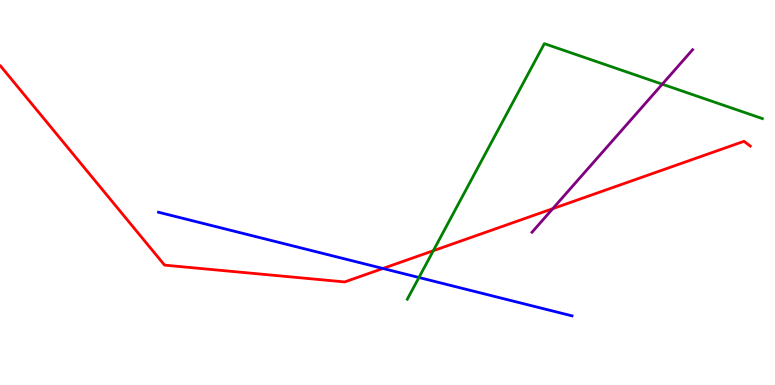[{'lines': ['blue', 'red'], 'intersections': [{'x': 4.94, 'y': 3.03}]}, {'lines': ['green', 'red'], 'intersections': [{'x': 5.59, 'y': 3.49}]}, {'lines': ['purple', 'red'], 'intersections': [{'x': 7.13, 'y': 4.58}]}, {'lines': ['blue', 'green'], 'intersections': [{'x': 5.41, 'y': 2.79}]}, {'lines': ['blue', 'purple'], 'intersections': []}, {'lines': ['green', 'purple'], 'intersections': [{'x': 8.55, 'y': 7.81}]}]